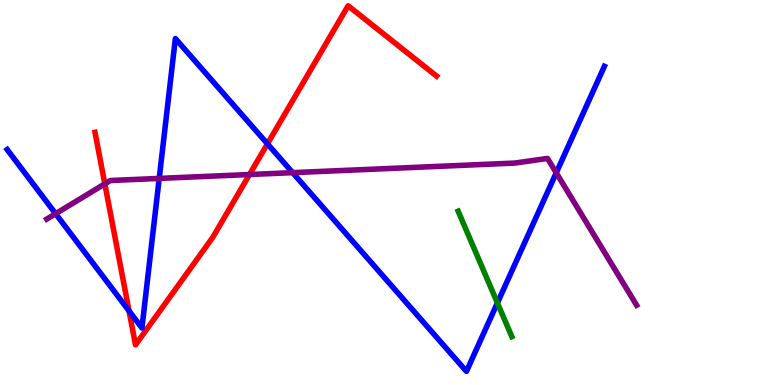[{'lines': ['blue', 'red'], 'intersections': [{'x': 1.66, 'y': 1.92}, {'x': 3.45, 'y': 6.26}]}, {'lines': ['green', 'red'], 'intersections': []}, {'lines': ['purple', 'red'], 'intersections': [{'x': 1.35, 'y': 5.22}, {'x': 3.22, 'y': 5.47}]}, {'lines': ['blue', 'green'], 'intersections': [{'x': 6.42, 'y': 2.13}]}, {'lines': ['blue', 'purple'], 'intersections': [{'x': 0.718, 'y': 4.45}, {'x': 2.05, 'y': 5.37}, {'x': 3.78, 'y': 5.52}, {'x': 7.18, 'y': 5.51}]}, {'lines': ['green', 'purple'], 'intersections': []}]